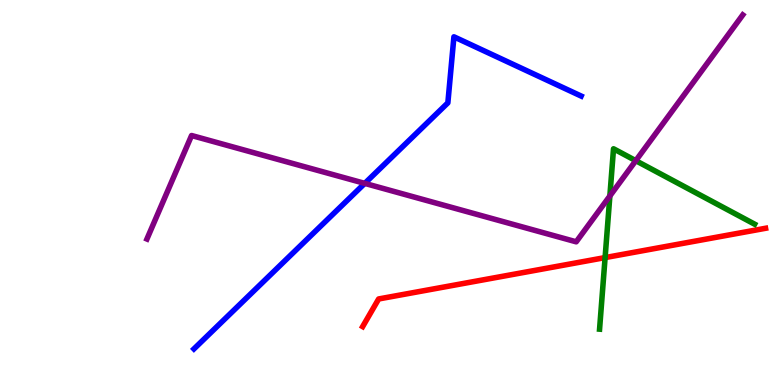[{'lines': ['blue', 'red'], 'intersections': []}, {'lines': ['green', 'red'], 'intersections': [{'x': 7.81, 'y': 3.31}]}, {'lines': ['purple', 'red'], 'intersections': []}, {'lines': ['blue', 'green'], 'intersections': []}, {'lines': ['blue', 'purple'], 'intersections': [{'x': 4.71, 'y': 5.24}]}, {'lines': ['green', 'purple'], 'intersections': [{'x': 7.87, 'y': 4.91}, {'x': 8.2, 'y': 5.83}]}]